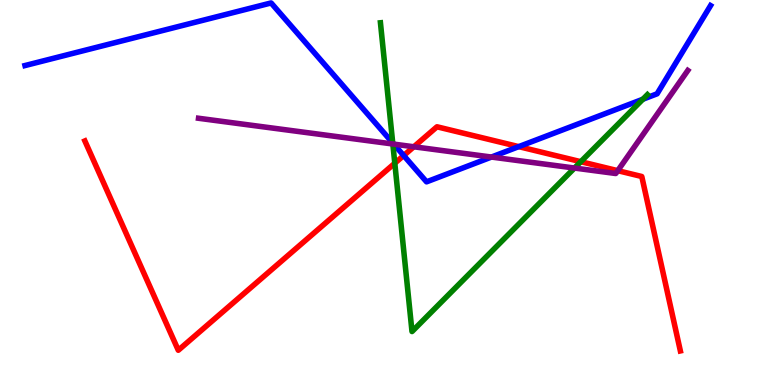[{'lines': ['blue', 'red'], 'intersections': [{'x': 5.21, 'y': 5.96}, {'x': 6.69, 'y': 6.19}]}, {'lines': ['green', 'red'], 'intersections': [{'x': 5.09, 'y': 5.76}, {'x': 7.49, 'y': 5.8}]}, {'lines': ['purple', 'red'], 'intersections': [{'x': 5.34, 'y': 6.19}, {'x': 7.97, 'y': 5.57}]}, {'lines': ['blue', 'green'], 'intersections': [{'x': 5.07, 'y': 6.29}, {'x': 8.29, 'y': 7.42}]}, {'lines': ['blue', 'purple'], 'intersections': [{'x': 5.08, 'y': 6.26}, {'x': 6.34, 'y': 5.92}]}, {'lines': ['green', 'purple'], 'intersections': [{'x': 5.07, 'y': 6.26}, {'x': 7.41, 'y': 5.64}]}]